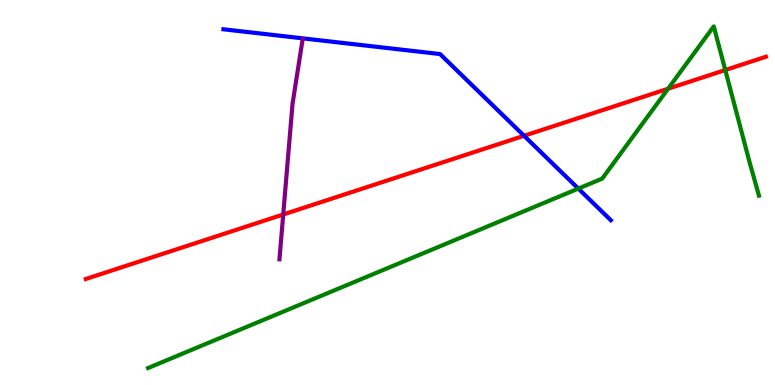[{'lines': ['blue', 'red'], 'intersections': [{'x': 6.76, 'y': 6.47}]}, {'lines': ['green', 'red'], 'intersections': [{'x': 8.62, 'y': 7.7}, {'x': 9.36, 'y': 8.18}]}, {'lines': ['purple', 'red'], 'intersections': [{'x': 3.65, 'y': 4.43}]}, {'lines': ['blue', 'green'], 'intersections': [{'x': 7.46, 'y': 5.1}]}, {'lines': ['blue', 'purple'], 'intersections': []}, {'lines': ['green', 'purple'], 'intersections': []}]